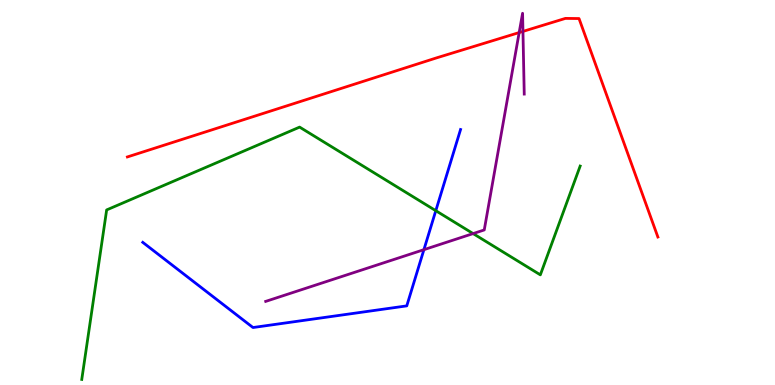[{'lines': ['blue', 'red'], 'intersections': []}, {'lines': ['green', 'red'], 'intersections': []}, {'lines': ['purple', 'red'], 'intersections': [{'x': 6.7, 'y': 9.15}, {'x': 6.75, 'y': 9.18}]}, {'lines': ['blue', 'green'], 'intersections': [{'x': 5.62, 'y': 4.53}]}, {'lines': ['blue', 'purple'], 'intersections': [{'x': 5.47, 'y': 3.51}]}, {'lines': ['green', 'purple'], 'intersections': [{'x': 6.1, 'y': 3.93}]}]